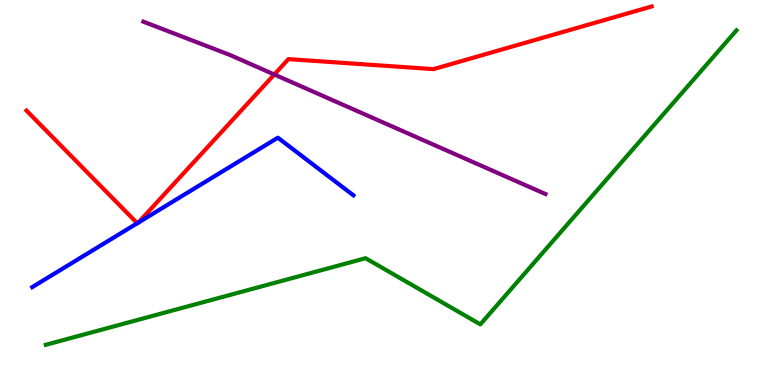[{'lines': ['blue', 'red'], 'intersections': [{'x': 1.77, 'y': 4.2}, {'x': 1.78, 'y': 4.22}]}, {'lines': ['green', 'red'], 'intersections': []}, {'lines': ['purple', 'red'], 'intersections': [{'x': 3.54, 'y': 8.06}]}, {'lines': ['blue', 'green'], 'intersections': []}, {'lines': ['blue', 'purple'], 'intersections': []}, {'lines': ['green', 'purple'], 'intersections': []}]